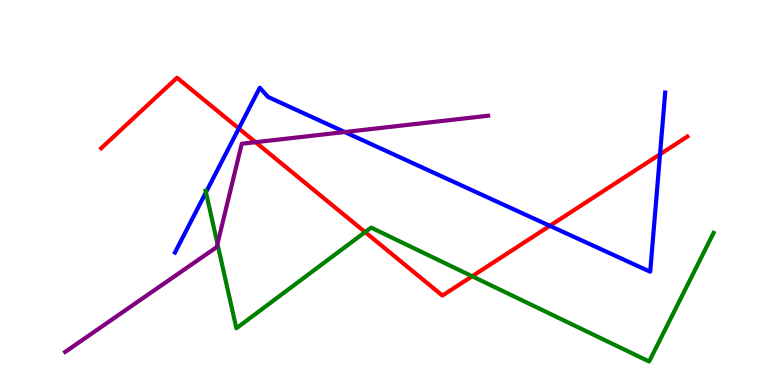[{'lines': ['blue', 'red'], 'intersections': [{'x': 3.08, 'y': 6.66}, {'x': 7.09, 'y': 4.13}, {'x': 8.52, 'y': 5.99}]}, {'lines': ['green', 'red'], 'intersections': [{'x': 4.71, 'y': 3.97}, {'x': 6.09, 'y': 2.82}]}, {'lines': ['purple', 'red'], 'intersections': [{'x': 3.3, 'y': 6.31}]}, {'lines': ['blue', 'green'], 'intersections': [{'x': 2.66, 'y': 5.0}]}, {'lines': ['blue', 'purple'], 'intersections': [{'x': 4.45, 'y': 6.57}]}, {'lines': ['green', 'purple'], 'intersections': [{'x': 2.81, 'y': 3.67}]}]